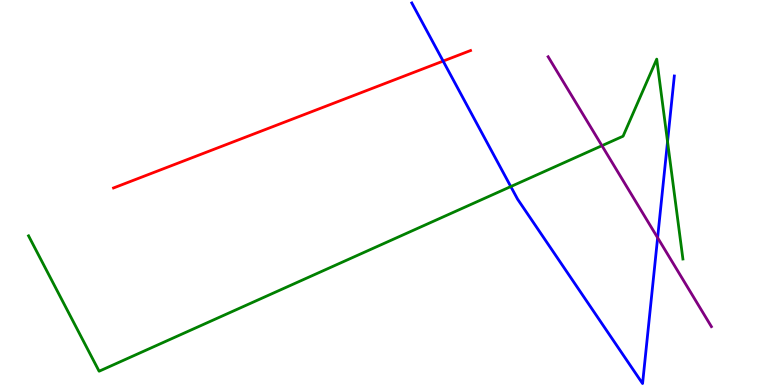[{'lines': ['blue', 'red'], 'intersections': [{'x': 5.72, 'y': 8.41}]}, {'lines': ['green', 'red'], 'intersections': []}, {'lines': ['purple', 'red'], 'intersections': []}, {'lines': ['blue', 'green'], 'intersections': [{'x': 6.59, 'y': 5.15}, {'x': 8.61, 'y': 6.32}]}, {'lines': ['blue', 'purple'], 'intersections': [{'x': 8.49, 'y': 3.83}]}, {'lines': ['green', 'purple'], 'intersections': [{'x': 7.77, 'y': 6.22}]}]